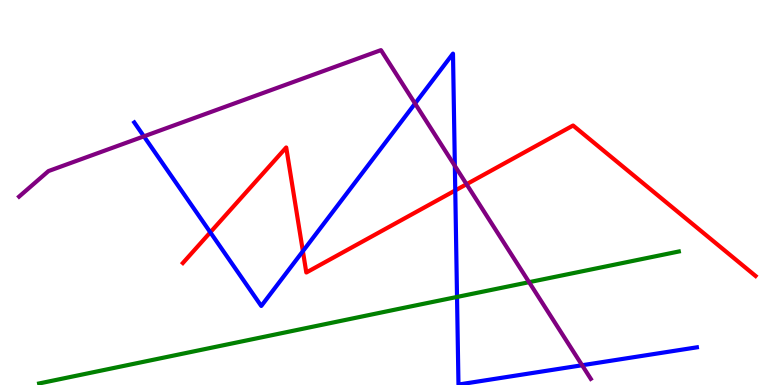[{'lines': ['blue', 'red'], 'intersections': [{'x': 2.71, 'y': 3.97}, {'x': 3.91, 'y': 3.48}, {'x': 5.87, 'y': 5.05}]}, {'lines': ['green', 'red'], 'intersections': []}, {'lines': ['purple', 'red'], 'intersections': [{'x': 6.02, 'y': 5.22}]}, {'lines': ['blue', 'green'], 'intersections': [{'x': 5.9, 'y': 2.29}]}, {'lines': ['blue', 'purple'], 'intersections': [{'x': 1.86, 'y': 6.46}, {'x': 5.36, 'y': 7.31}, {'x': 5.87, 'y': 5.69}, {'x': 7.51, 'y': 0.513}]}, {'lines': ['green', 'purple'], 'intersections': [{'x': 6.83, 'y': 2.67}]}]